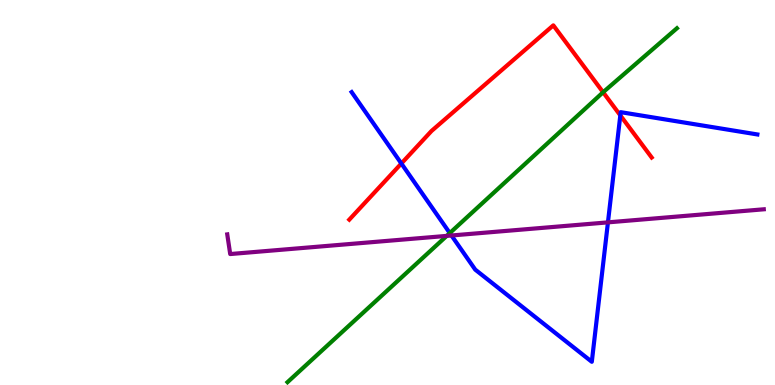[{'lines': ['blue', 'red'], 'intersections': [{'x': 5.18, 'y': 5.75}, {'x': 8.0, 'y': 7.0}]}, {'lines': ['green', 'red'], 'intersections': [{'x': 7.78, 'y': 7.6}]}, {'lines': ['purple', 'red'], 'intersections': []}, {'lines': ['blue', 'green'], 'intersections': [{'x': 5.8, 'y': 3.95}]}, {'lines': ['blue', 'purple'], 'intersections': [{'x': 5.83, 'y': 3.88}, {'x': 7.84, 'y': 4.22}]}, {'lines': ['green', 'purple'], 'intersections': [{'x': 5.76, 'y': 3.87}]}]